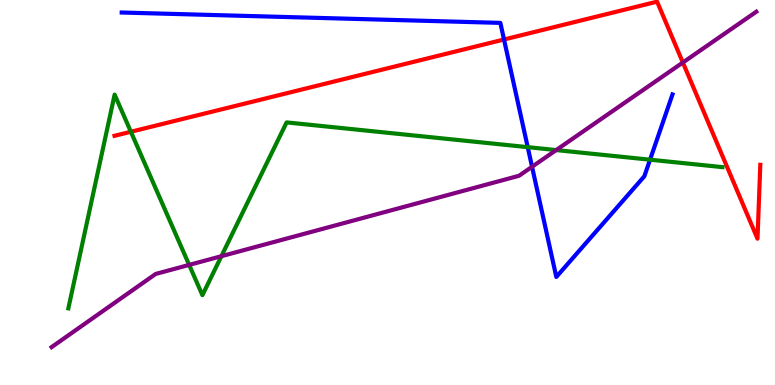[{'lines': ['blue', 'red'], 'intersections': [{'x': 6.5, 'y': 8.97}]}, {'lines': ['green', 'red'], 'intersections': [{'x': 1.69, 'y': 6.58}]}, {'lines': ['purple', 'red'], 'intersections': [{'x': 8.81, 'y': 8.38}]}, {'lines': ['blue', 'green'], 'intersections': [{'x': 6.81, 'y': 6.18}, {'x': 8.39, 'y': 5.85}]}, {'lines': ['blue', 'purple'], 'intersections': [{'x': 6.87, 'y': 5.67}]}, {'lines': ['green', 'purple'], 'intersections': [{'x': 2.44, 'y': 3.12}, {'x': 2.86, 'y': 3.35}, {'x': 7.18, 'y': 6.1}]}]